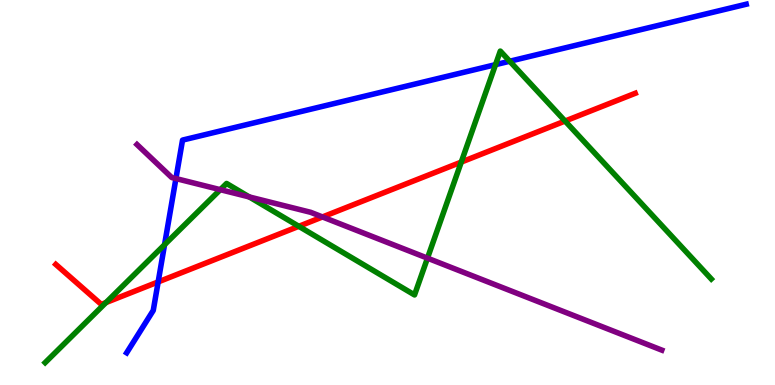[{'lines': ['blue', 'red'], 'intersections': [{'x': 2.04, 'y': 2.68}]}, {'lines': ['green', 'red'], 'intersections': [{'x': 1.37, 'y': 2.14}, {'x': 3.86, 'y': 4.12}, {'x': 5.95, 'y': 5.79}, {'x': 7.29, 'y': 6.86}]}, {'lines': ['purple', 'red'], 'intersections': [{'x': 4.16, 'y': 4.36}]}, {'lines': ['blue', 'green'], 'intersections': [{'x': 2.12, 'y': 3.64}, {'x': 6.39, 'y': 8.32}, {'x': 6.58, 'y': 8.41}]}, {'lines': ['blue', 'purple'], 'intersections': [{'x': 2.27, 'y': 5.36}]}, {'lines': ['green', 'purple'], 'intersections': [{'x': 2.84, 'y': 5.07}, {'x': 3.22, 'y': 4.88}, {'x': 5.52, 'y': 3.29}]}]